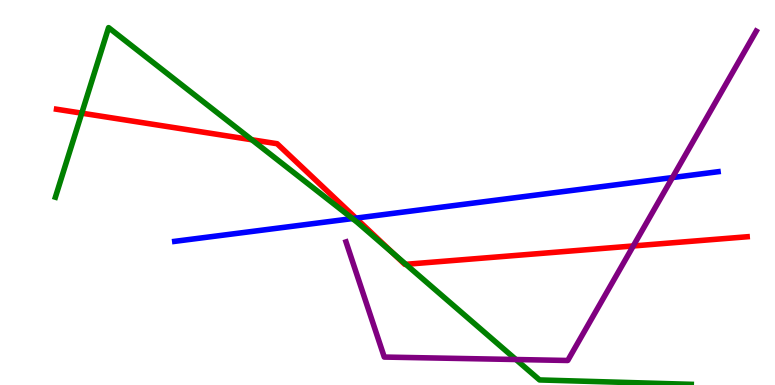[{'lines': ['blue', 'red'], 'intersections': [{'x': 4.59, 'y': 4.33}]}, {'lines': ['green', 'red'], 'intersections': [{'x': 1.05, 'y': 7.06}, {'x': 3.25, 'y': 6.37}, {'x': 5.07, 'y': 3.42}, {'x': 5.24, 'y': 3.13}]}, {'lines': ['purple', 'red'], 'intersections': [{'x': 8.17, 'y': 3.61}]}, {'lines': ['blue', 'green'], 'intersections': [{'x': 4.55, 'y': 4.32}]}, {'lines': ['blue', 'purple'], 'intersections': [{'x': 8.68, 'y': 5.39}]}, {'lines': ['green', 'purple'], 'intersections': [{'x': 6.66, 'y': 0.662}]}]